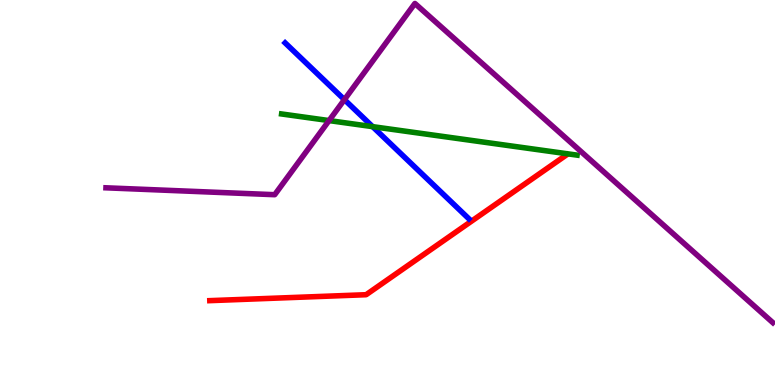[{'lines': ['blue', 'red'], 'intersections': []}, {'lines': ['green', 'red'], 'intersections': []}, {'lines': ['purple', 'red'], 'intersections': []}, {'lines': ['blue', 'green'], 'intersections': [{'x': 4.81, 'y': 6.71}]}, {'lines': ['blue', 'purple'], 'intersections': [{'x': 4.44, 'y': 7.41}]}, {'lines': ['green', 'purple'], 'intersections': [{'x': 4.25, 'y': 6.87}]}]